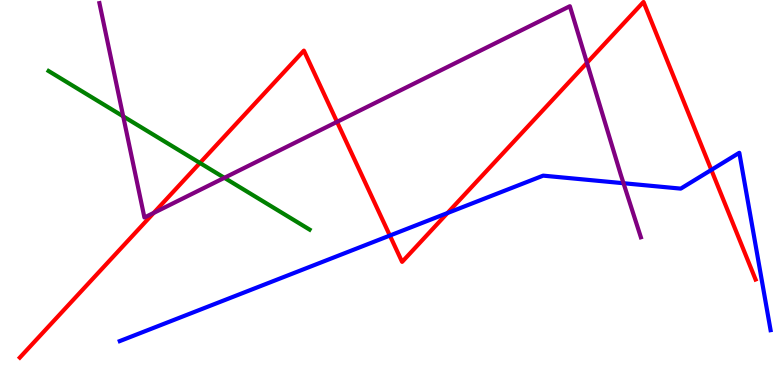[{'lines': ['blue', 'red'], 'intersections': [{'x': 5.03, 'y': 3.88}, {'x': 5.77, 'y': 4.47}, {'x': 9.18, 'y': 5.59}]}, {'lines': ['green', 'red'], 'intersections': [{'x': 2.58, 'y': 5.77}]}, {'lines': ['purple', 'red'], 'intersections': [{'x': 1.98, 'y': 4.47}, {'x': 4.35, 'y': 6.83}, {'x': 7.57, 'y': 8.37}]}, {'lines': ['blue', 'green'], 'intersections': []}, {'lines': ['blue', 'purple'], 'intersections': [{'x': 8.05, 'y': 5.24}]}, {'lines': ['green', 'purple'], 'intersections': [{'x': 1.59, 'y': 6.98}, {'x': 2.9, 'y': 5.38}]}]